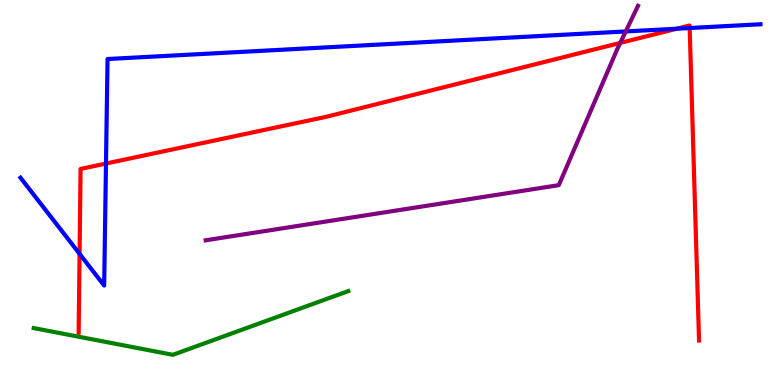[{'lines': ['blue', 'red'], 'intersections': [{'x': 1.03, 'y': 3.41}, {'x': 1.37, 'y': 5.75}, {'x': 8.73, 'y': 9.25}, {'x': 8.9, 'y': 9.27}]}, {'lines': ['green', 'red'], 'intersections': []}, {'lines': ['purple', 'red'], 'intersections': [{'x': 8.0, 'y': 8.89}]}, {'lines': ['blue', 'green'], 'intersections': []}, {'lines': ['blue', 'purple'], 'intersections': [{'x': 8.07, 'y': 9.18}]}, {'lines': ['green', 'purple'], 'intersections': []}]